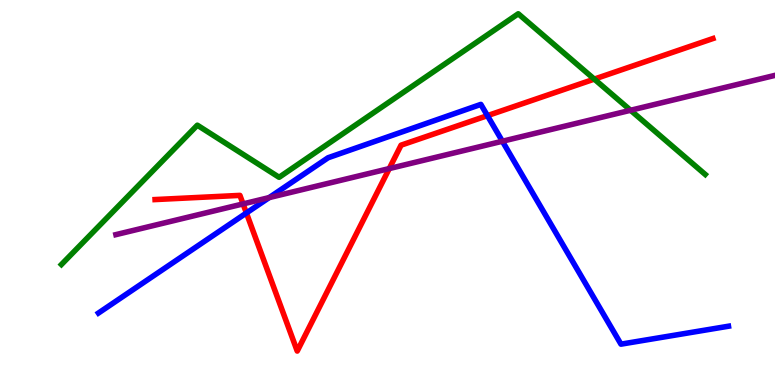[{'lines': ['blue', 'red'], 'intersections': [{'x': 3.18, 'y': 4.47}, {'x': 6.29, 'y': 7.0}]}, {'lines': ['green', 'red'], 'intersections': [{'x': 7.67, 'y': 7.95}]}, {'lines': ['purple', 'red'], 'intersections': [{'x': 3.14, 'y': 4.7}, {'x': 5.02, 'y': 5.62}]}, {'lines': ['blue', 'green'], 'intersections': []}, {'lines': ['blue', 'purple'], 'intersections': [{'x': 3.47, 'y': 4.87}, {'x': 6.48, 'y': 6.33}]}, {'lines': ['green', 'purple'], 'intersections': [{'x': 8.14, 'y': 7.14}]}]